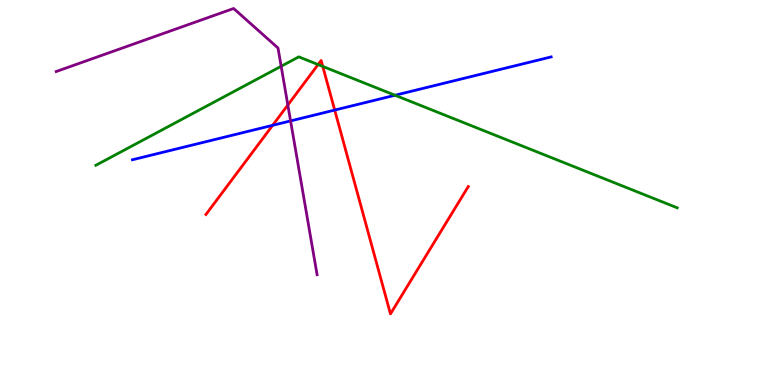[{'lines': ['blue', 'red'], 'intersections': [{'x': 3.52, 'y': 6.74}, {'x': 4.32, 'y': 7.14}]}, {'lines': ['green', 'red'], 'intersections': [{'x': 4.1, 'y': 8.32}, {'x': 4.16, 'y': 8.27}]}, {'lines': ['purple', 'red'], 'intersections': [{'x': 3.71, 'y': 7.27}]}, {'lines': ['blue', 'green'], 'intersections': [{'x': 5.1, 'y': 7.53}]}, {'lines': ['blue', 'purple'], 'intersections': [{'x': 3.75, 'y': 6.86}]}, {'lines': ['green', 'purple'], 'intersections': [{'x': 3.63, 'y': 8.28}]}]